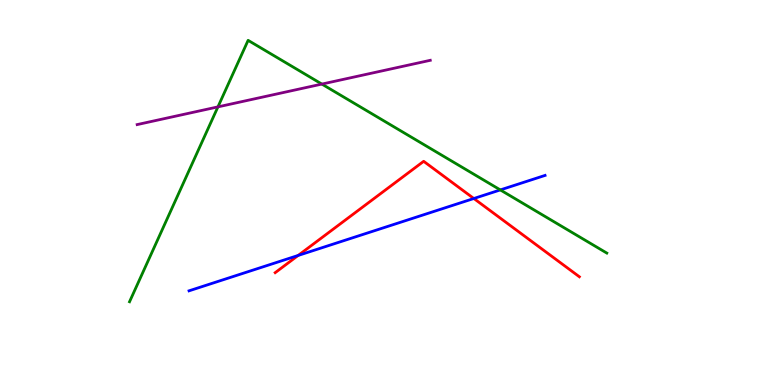[{'lines': ['blue', 'red'], 'intersections': [{'x': 3.85, 'y': 3.36}, {'x': 6.11, 'y': 4.84}]}, {'lines': ['green', 'red'], 'intersections': []}, {'lines': ['purple', 'red'], 'intersections': []}, {'lines': ['blue', 'green'], 'intersections': [{'x': 6.46, 'y': 5.07}]}, {'lines': ['blue', 'purple'], 'intersections': []}, {'lines': ['green', 'purple'], 'intersections': [{'x': 2.81, 'y': 7.22}, {'x': 4.15, 'y': 7.82}]}]